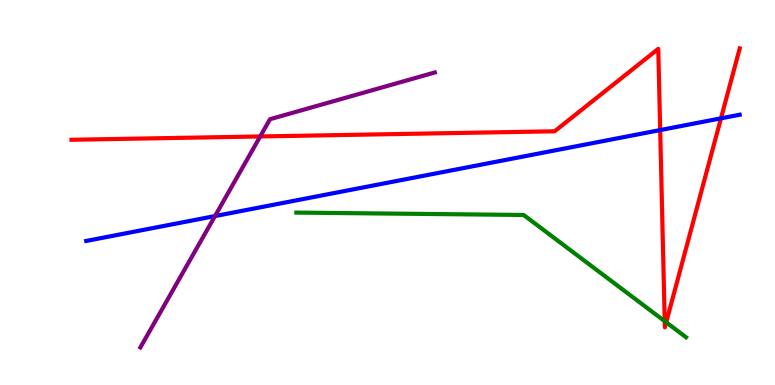[{'lines': ['blue', 'red'], 'intersections': [{'x': 8.52, 'y': 6.62}, {'x': 9.3, 'y': 6.93}]}, {'lines': ['green', 'red'], 'intersections': [{'x': 8.58, 'y': 1.66}, {'x': 8.6, 'y': 1.63}]}, {'lines': ['purple', 'red'], 'intersections': [{'x': 3.36, 'y': 6.46}]}, {'lines': ['blue', 'green'], 'intersections': []}, {'lines': ['blue', 'purple'], 'intersections': [{'x': 2.77, 'y': 4.39}]}, {'lines': ['green', 'purple'], 'intersections': []}]